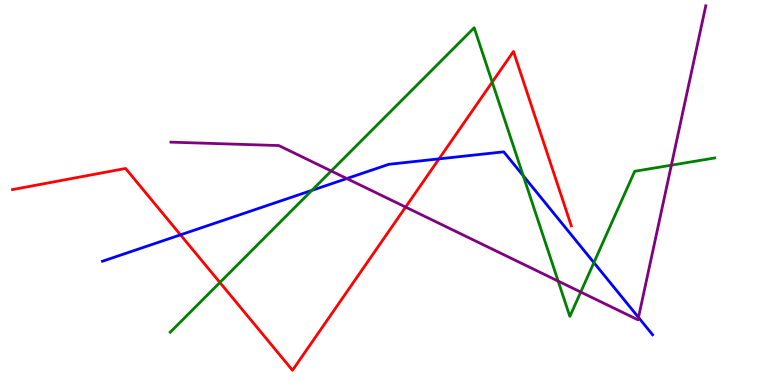[{'lines': ['blue', 'red'], 'intersections': [{'x': 2.33, 'y': 3.9}, {'x': 5.66, 'y': 5.87}]}, {'lines': ['green', 'red'], 'intersections': [{'x': 2.84, 'y': 2.66}, {'x': 6.35, 'y': 7.87}]}, {'lines': ['purple', 'red'], 'intersections': [{'x': 5.23, 'y': 4.62}]}, {'lines': ['blue', 'green'], 'intersections': [{'x': 4.02, 'y': 5.05}, {'x': 6.75, 'y': 5.43}, {'x': 7.66, 'y': 3.18}]}, {'lines': ['blue', 'purple'], 'intersections': [{'x': 4.48, 'y': 5.36}, {'x': 8.24, 'y': 1.76}]}, {'lines': ['green', 'purple'], 'intersections': [{'x': 4.27, 'y': 5.56}, {'x': 7.2, 'y': 2.7}, {'x': 7.49, 'y': 2.41}, {'x': 8.66, 'y': 5.71}]}]